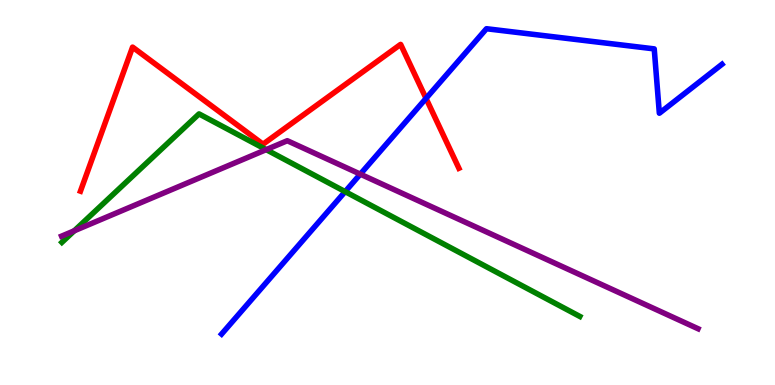[{'lines': ['blue', 'red'], 'intersections': [{'x': 5.5, 'y': 7.44}]}, {'lines': ['green', 'red'], 'intersections': []}, {'lines': ['purple', 'red'], 'intersections': []}, {'lines': ['blue', 'green'], 'intersections': [{'x': 4.45, 'y': 5.02}]}, {'lines': ['blue', 'purple'], 'intersections': [{'x': 4.65, 'y': 5.48}]}, {'lines': ['green', 'purple'], 'intersections': [{'x': 0.958, 'y': 4.01}, {'x': 3.43, 'y': 6.11}]}]